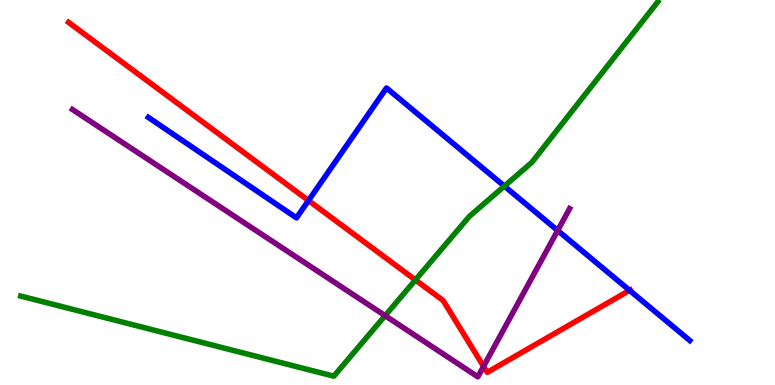[{'lines': ['blue', 'red'], 'intersections': [{'x': 3.98, 'y': 4.79}, {'x': 8.12, 'y': 2.46}]}, {'lines': ['green', 'red'], 'intersections': [{'x': 5.36, 'y': 2.73}]}, {'lines': ['purple', 'red'], 'intersections': [{'x': 6.24, 'y': 0.484}]}, {'lines': ['blue', 'green'], 'intersections': [{'x': 6.51, 'y': 5.17}]}, {'lines': ['blue', 'purple'], 'intersections': [{'x': 7.2, 'y': 4.01}]}, {'lines': ['green', 'purple'], 'intersections': [{'x': 4.97, 'y': 1.8}]}]